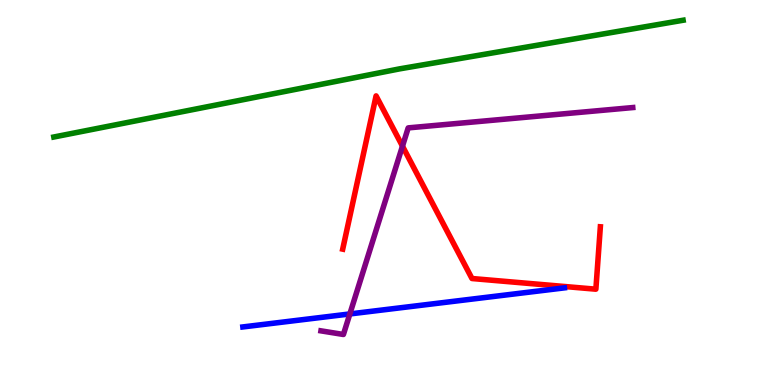[{'lines': ['blue', 'red'], 'intersections': []}, {'lines': ['green', 'red'], 'intersections': []}, {'lines': ['purple', 'red'], 'intersections': [{'x': 5.19, 'y': 6.2}]}, {'lines': ['blue', 'green'], 'intersections': []}, {'lines': ['blue', 'purple'], 'intersections': [{'x': 4.51, 'y': 1.85}]}, {'lines': ['green', 'purple'], 'intersections': []}]